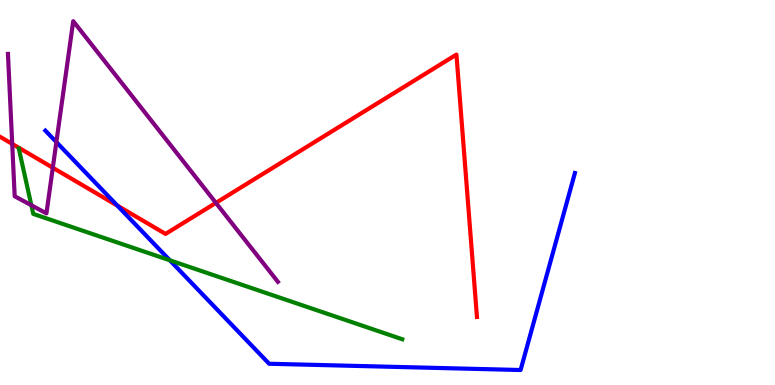[{'lines': ['blue', 'red'], 'intersections': [{'x': 1.51, 'y': 4.66}]}, {'lines': ['green', 'red'], 'intersections': []}, {'lines': ['purple', 'red'], 'intersections': [{'x': 0.158, 'y': 6.26}, {'x': 0.681, 'y': 5.64}, {'x': 2.79, 'y': 4.73}]}, {'lines': ['blue', 'green'], 'intersections': [{'x': 2.19, 'y': 3.24}]}, {'lines': ['blue', 'purple'], 'intersections': [{'x': 0.727, 'y': 6.31}]}, {'lines': ['green', 'purple'], 'intersections': [{'x': 0.405, 'y': 4.67}]}]